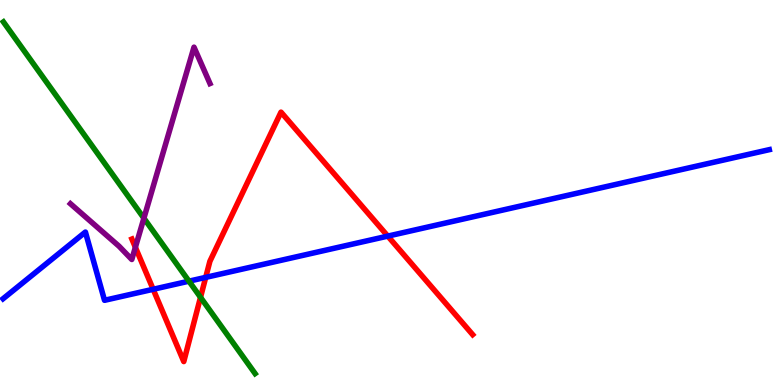[{'lines': ['blue', 'red'], 'intersections': [{'x': 1.98, 'y': 2.49}, {'x': 2.65, 'y': 2.8}, {'x': 5.0, 'y': 3.87}]}, {'lines': ['green', 'red'], 'intersections': [{'x': 2.59, 'y': 2.28}]}, {'lines': ['purple', 'red'], 'intersections': [{'x': 1.75, 'y': 3.58}]}, {'lines': ['blue', 'green'], 'intersections': [{'x': 2.44, 'y': 2.7}]}, {'lines': ['blue', 'purple'], 'intersections': []}, {'lines': ['green', 'purple'], 'intersections': [{'x': 1.86, 'y': 4.33}]}]